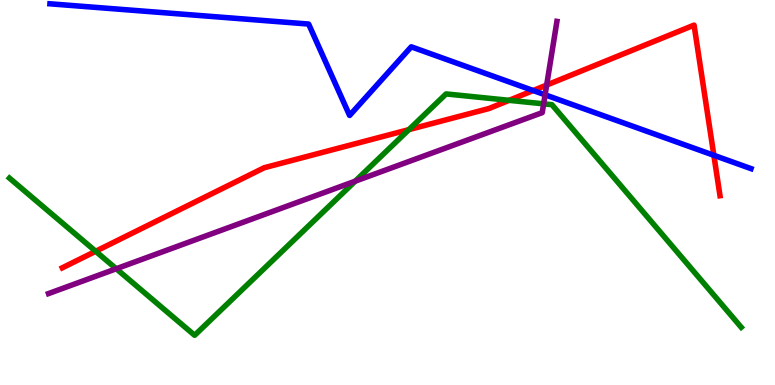[{'lines': ['blue', 'red'], 'intersections': [{'x': 6.88, 'y': 7.65}, {'x': 9.21, 'y': 5.97}]}, {'lines': ['green', 'red'], 'intersections': [{'x': 1.23, 'y': 3.47}, {'x': 5.28, 'y': 6.63}, {'x': 6.57, 'y': 7.39}]}, {'lines': ['purple', 'red'], 'intersections': [{'x': 7.05, 'y': 7.79}]}, {'lines': ['blue', 'green'], 'intersections': []}, {'lines': ['blue', 'purple'], 'intersections': [{'x': 7.03, 'y': 7.54}]}, {'lines': ['green', 'purple'], 'intersections': [{'x': 1.5, 'y': 3.02}, {'x': 4.58, 'y': 5.29}, {'x': 7.01, 'y': 7.3}]}]